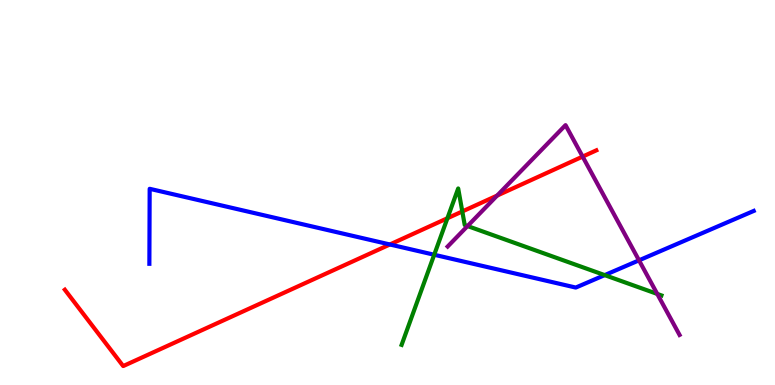[{'lines': ['blue', 'red'], 'intersections': [{'x': 5.03, 'y': 3.65}]}, {'lines': ['green', 'red'], 'intersections': [{'x': 5.77, 'y': 4.33}, {'x': 5.97, 'y': 4.51}]}, {'lines': ['purple', 'red'], 'intersections': [{'x': 6.41, 'y': 4.92}, {'x': 7.52, 'y': 5.93}]}, {'lines': ['blue', 'green'], 'intersections': [{'x': 5.6, 'y': 3.38}, {'x': 7.8, 'y': 2.85}]}, {'lines': ['blue', 'purple'], 'intersections': [{'x': 8.25, 'y': 3.24}]}, {'lines': ['green', 'purple'], 'intersections': [{'x': 6.03, 'y': 4.13}, {'x': 8.48, 'y': 2.37}]}]